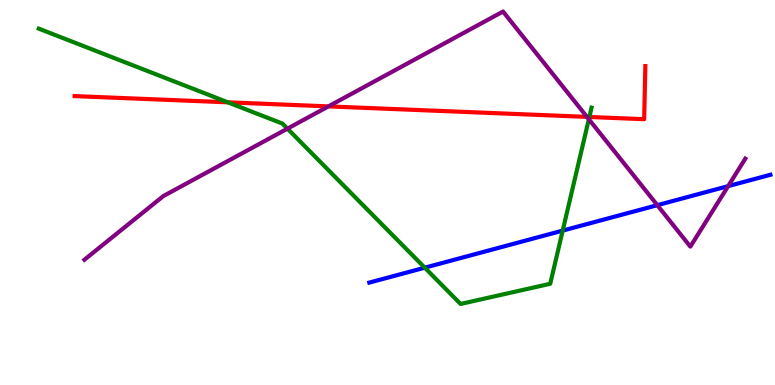[{'lines': ['blue', 'red'], 'intersections': []}, {'lines': ['green', 'red'], 'intersections': [{'x': 2.94, 'y': 7.34}, {'x': 7.6, 'y': 6.96}]}, {'lines': ['purple', 'red'], 'intersections': [{'x': 4.24, 'y': 7.24}, {'x': 7.57, 'y': 6.96}]}, {'lines': ['blue', 'green'], 'intersections': [{'x': 5.48, 'y': 3.05}, {'x': 7.26, 'y': 4.01}]}, {'lines': ['blue', 'purple'], 'intersections': [{'x': 8.48, 'y': 4.67}, {'x': 9.4, 'y': 5.17}]}, {'lines': ['green', 'purple'], 'intersections': [{'x': 3.71, 'y': 6.66}, {'x': 7.6, 'y': 6.9}]}]